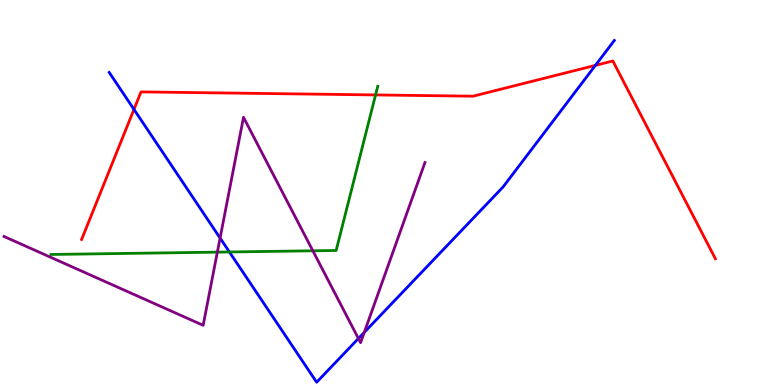[{'lines': ['blue', 'red'], 'intersections': [{'x': 1.73, 'y': 7.16}, {'x': 7.68, 'y': 8.3}]}, {'lines': ['green', 'red'], 'intersections': [{'x': 4.85, 'y': 7.53}]}, {'lines': ['purple', 'red'], 'intersections': []}, {'lines': ['blue', 'green'], 'intersections': [{'x': 2.96, 'y': 3.46}]}, {'lines': ['blue', 'purple'], 'intersections': [{'x': 2.84, 'y': 3.82}, {'x': 4.62, 'y': 1.21}, {'x': 4.7, 'y': 1.37}]}, {'lines': ['green', 'purple'], 'intersections': [{'x': 2.8, 'y': 3.45}, {'x': 4.04, 'y': 3.49}]}]